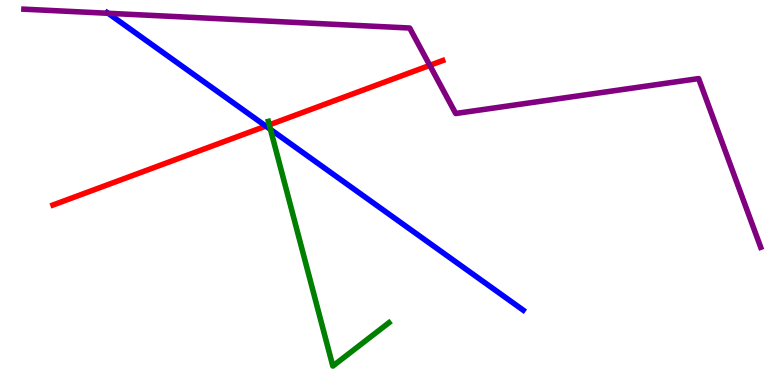[{'lines': ['blue', 'red'], 'intersections': [{'x': 3.43, 'y': 6.72}]}, {'lines': ['green', 'red'], 'intersections': [{'x': 3.47, 'y': 6.76}]}, {'lines': ['purple', 'red'], 'intersections': [{'x': 5.55, 'y': 8.3}]}, {'lines': ['blue', 'green'], 'intersections': [{'x': 3.49, 'y': 6.64}]}, {'lines': ['blue', 'purple'], 'intersections': [{'x': 1.4, 'y': 9.65}]}, {'lines': ['green', 'purple'], 'intersections': []}]